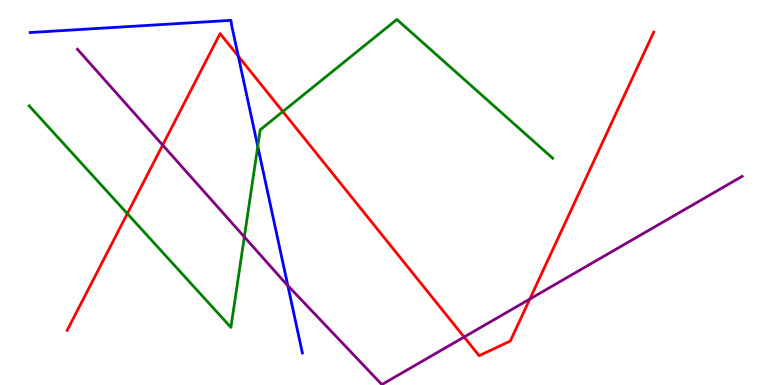[{'lines': ['blue', 'red'], 'intersections': [{'x': 3.07, 'y': 8.54}]}, {'lines': ['green', 'red'], 'intersections': [{'x': 1.64, 'y': 4.45}, {'x': 3.65, 'y': 7.1}]}, {'lines': ['purple', 'red'], 'intersections': [{'x': 2.1, 'y': 6.23}, {'x': 5.99, 'y': 1.25}, {'x': 6.84, 'y': 2.23}]}, {'lines': ['blue', 'green'], 'intersections': [{'x': 3.33, 'y': 6.2}]}, {'lines': ['blue', 'purple'], 'intersections': [{'x': 3.71, 'y': 2.58}]}, {'lines': ['green', 'purple'], 'intersections': [{'x': 3.15, 'y': 3.85}]}]